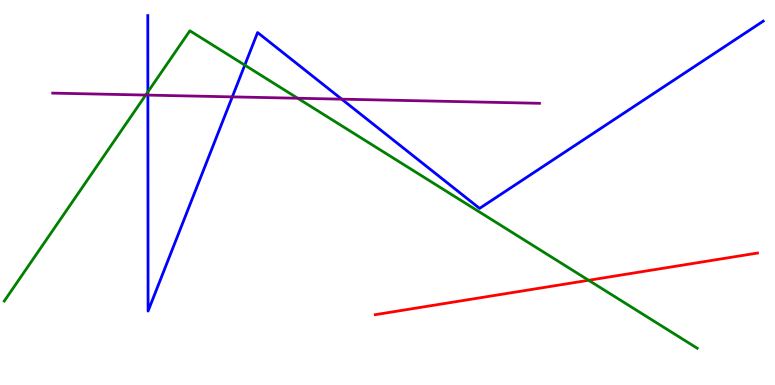[{'lines': ['blue', 'red'], 'intersections': []}, {'lines': ['green', 'red'], 'intersections': [{'x': 7.6, 'y': 2.72}]}, {'lines': ['purple', 'red'], 'intersections': []}, {'lines': ['blue', 'green'], 'intersections': [{'x': 1.91, 'y': 7.61}, {'x': 3.16, 'y': 8.31}]}, {'lines': ['blue', 'purple'], 'intersections': [{'x': 1.91, 'y': 7.53}, {'x': 3.0, 'y': 7.48}, {'x': 4.41, 'y': 7.42}]}, {'lines': ['green', 'purple'], 'intersections': [{'x': 1.88, 'y': 7.53}, {'x': 3.84, 'y': 7.45}]}]